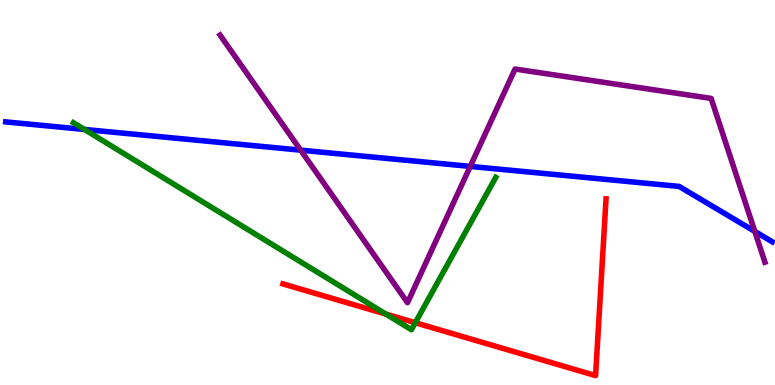[{'lines': ['blue', 'red'], 'intersections': []}, {'lines': ['green', 'red'], 'intersections': [{'x': 4.98, 'y': 1.84}, {'x': 5.36, 'y': 1.62}]}, {'lines': ['purple', 'red'], 'intersections': []}, {'lines': ['blue', 'green'], 'intersections': [{'x': 1.09, 'y': 6.64}]}, {'lines': ['blue', 'purple'], 'intersections': [{'x': 3.88, 'y': 6.1}, {'x': 6.07, 'y': 5.68}, {'x': 9.74, 'y': 3.99}]}, {'lines': ['green', 'purple'], 'intersections': []}]